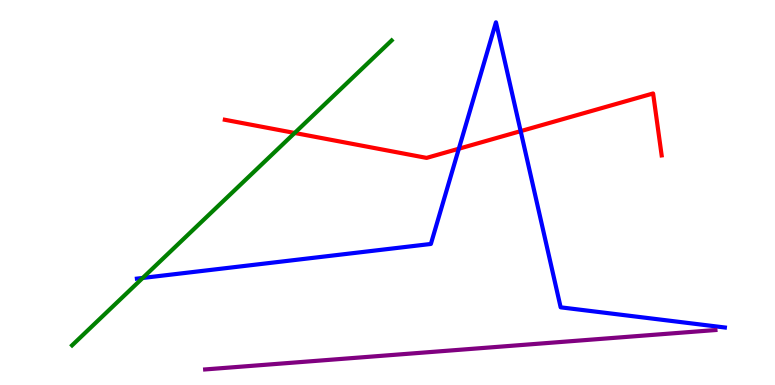[{'lines': ['blue', 'red'], 'intersections': [{'x': 5.92, 'y': 6.14}, {'x': 6.72, 'y': 6.59}]}, {'lines': ['green', 'red'], 'intersections': [{'x': 3.8, 'y': 6.55}]}, {'lines': ['purple', 'red'], 'intersections': []}, {'lines': ['blue', 'green'], 'intersections': [{'x': 1.84, 'y': 2.78}]}, {'lines': ['blue', 'purple'], 'intersections': []}, {'lines': ['green', 'purple'], 'intersections': []}]